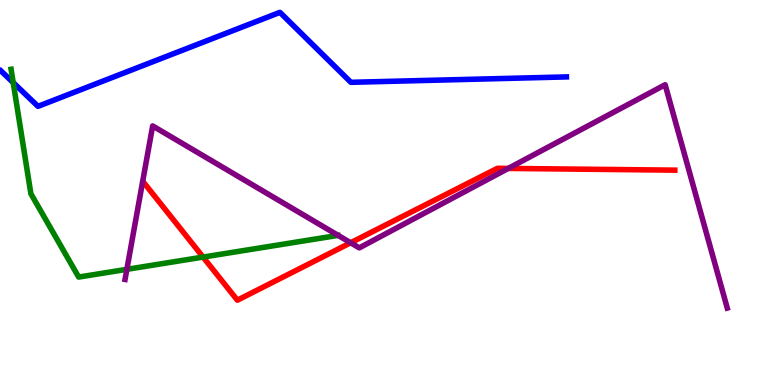[{'lines': ['blue', 'red'], 'intersections': []}, {'lines': ['green', 'red'], 'intersections': [{'x': 2.62, 'y': 3.32}]}, {'lines': ['purple', 'red'], 'intersections': [{'x': 4.52, 'y': 3.69}, {'x': 6.56, 'y': 5.63}]}, {'lines': ['blue', 'green'], 'intersections': [{'x': 0.17, 'y': 7.85}]}, {'lines': ['blue', 'purple'], 'intersections': []}, {'lines': ['green', 'purple'], 'intersections': [{'x': 1.64, 'y': 3.0}]}]